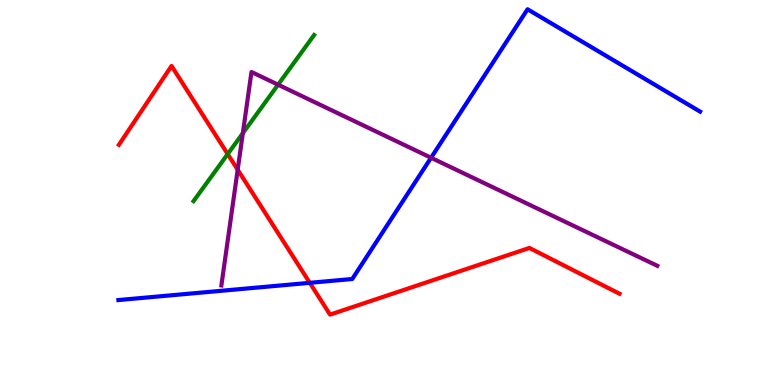[{'lines': ['blue', 'red'], 'intersections': [{'x': 4.0, 'y': 2.65}]}, {'lines': ['green', 'red'], 'intersections': [{'x': 2.94, 'y': 6.0}]}, {'lines': ['purple', 'red'], 'intersections': [{'x': 3.07, 'y': 5.59}]}, {'lines': ['blue', 'green'], 'intersections': []}, {'lines': ['blue', 'purple'], 'intersections': [{'x': 5.56, 'y': 5.9}]}, {'lines': ['green', 'purple'], 'intersections': [{'x': 3.13, 'y': 6.54}, {'x': 3.59, 'y': 7.8}]}]